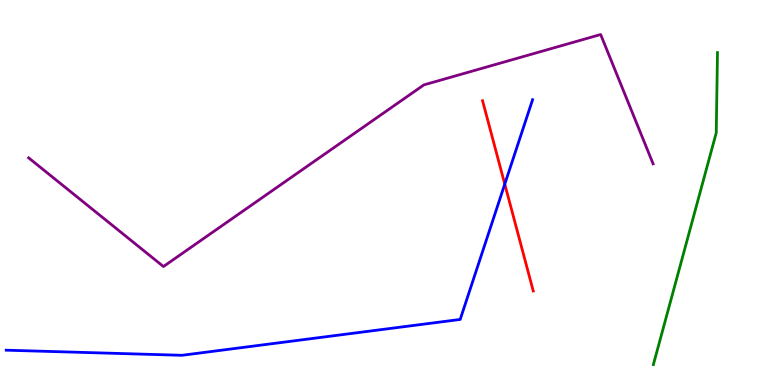[{'lines': ['blue', 'red'], 'intersections': [{'x': 6.51, 'y': 5.22}]}, {'lines': ['green', 'red'], 'intersections': []}, {'lines': ['purple', 'red'], 'intersections': []}, {'lines': ['blue', 'green'], 'intersections': []}, {'lines': ['blue', 'purple'], 'intersections': []}, {'lines': ['green', 'purple'], 'intersections': []}]